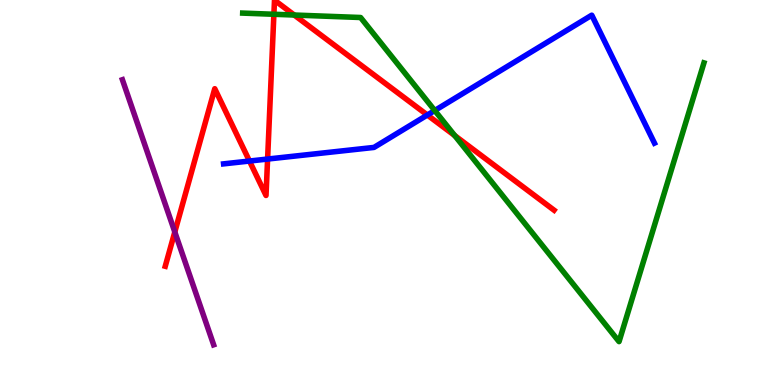[{'lines': ['blue', 'red'], 'intersections': [{'x': 3.22, 'y': 5.82}, {'x': 3.45, 'y': 5.87}, {'x': 5.51, 'y': 7.01}]}, {'lines': ['green', 'red'], 'intersections': [{'x': 3.53, 'y': 9.63}, {'x': 3.8, 'y': 9.61}, {'x': 5.87, 'y': 6.48}]}, {'lines': ['purple', 'red'], 'intersections': [{'x': 2.26, 'y': 3.97}]}, {'lines': ['blue', 'green'], 'intersections': [{'x': 5.61, 'y': 7.13}]}, {'lines': ['blue', 'purple'], 'intersections': []}, {'lines': ['green', 'purple'], 'intersections': []}]